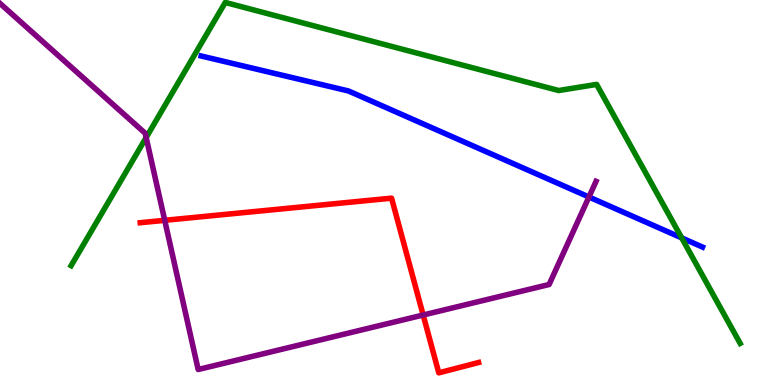[{'lines': ['blue', 'red'], 'intersections': []}, {'lines': ['green', 'red'], 'intersections': []}, {'lines': ['purple', 'red'], 'intersections': [{'x': 2.13, 'y': 4.28}, {'x': 5.46, 'y': 1.82}]}, {'lines': ['blue', 'green'], 'intersections': [{'x': 8.8, 'y': 3.82}]}, {'lines': ['blue', 'purple'], 'intersections': [{'x': 7.6, 'y': 4.88}]}, {'lines': ['green', 'purple'], 'intersections': [{'x': 1.89, 'y': 6.43}]}]